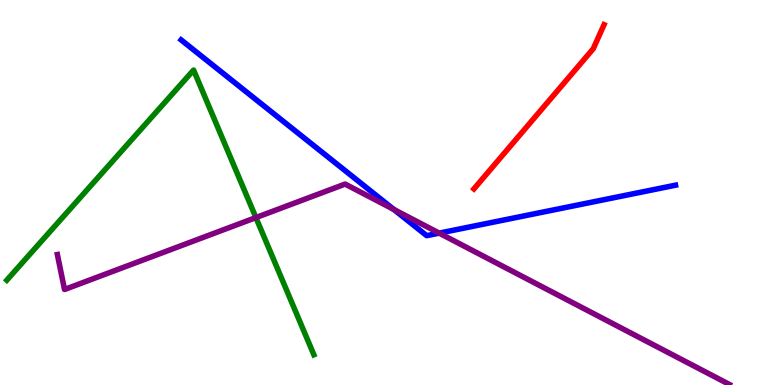[{'lines': ['blue', 'red'], 'intersections': []}, {'lines': ['green', 'red'], 'intersections': []}, {'lines': ['purple', 'red'], 'intersections': []}, {'lines': ['blue', 'green'], 'intersections': []}, {'lines': ['blue', 'purple'], 'intersections': [{'x': 5.08, 'y': 4.56}, {'x': 5.67, 'y': 3.94}]}, {'lines': ['green', 'purple'], 'intersections': [{'x': 3.3, 'y': 4.35}]}]